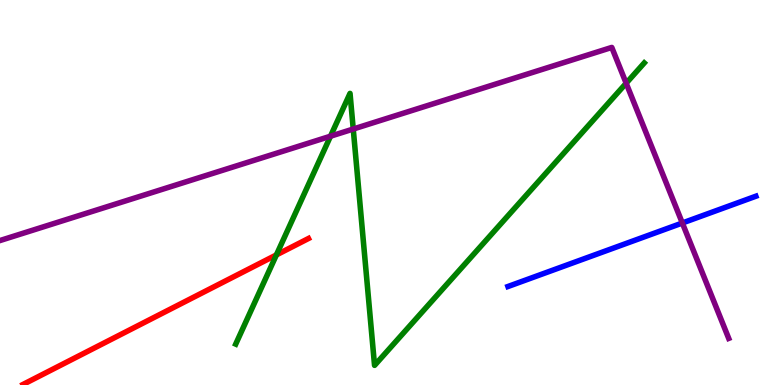[{'lines': ['blue', 'red'], 'intersections': []}, {'lines': ['green', 'red'], 'intersections': [{'x': 3.57, 'y': 3.38}]}, {'lines': ['purple', 'red'], 'intersections': []}, {'lines': ['blue', 'green'], 'intersections': []}, {'lines': ['blue', 'purple'], 'intersections': [{'x': 8.8, 'y': 4.21}]}, {'lines': ['green', 'purple'], 'intersections': [{'x': 4.26, 'y': 6.46}, {'x': 4.56, 'y': 6.65}, {'x': 8.08, 'y': 7.84}]}]